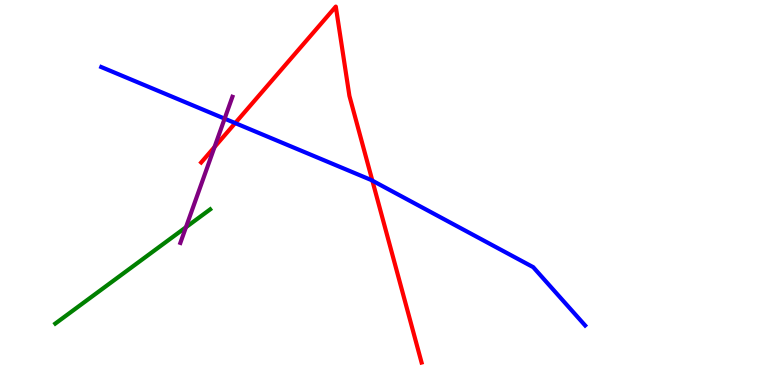[{'lines': ['blue', 'red'], 'intersections': [{'x': 3.03, 'y': 6.8}, {'x': 4.8, 'y': 5.31}]}, {'lines': ['green', 'red'], 'intersections': []}, {'lines': ['purple', 'red'], 'intersections': [{'x': 2.77, 'y': 6.18}]}, {'lines': ['blue', 'green'], 'intersections': []}, {'lines': ['blue', 'purple'], 'intersections': [{'x': 2.9, 'y': 6.92}]}, {'lines': ['green', 'purple'], 'intersections': [{'x': 2.4, 'y': 4.1}]}]